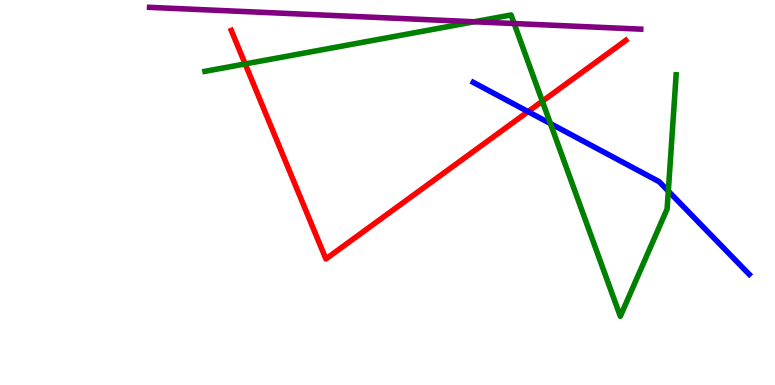[{'lines': ['blue', 'red'], 'intersections': [{'x': 6.81, 'y': 7.1}]}, {'lines': ['green', 'red'], 'intersections': [{'x': 3.16, 'y': 8.34}, {'x': 7.0, 'y': 7.37}]}, {'lines': ['purple', 'red'], 'intersections': []}, {'lines': ['blue', 'green'], 'intersections': [{'x': 7.1, 'y': 6.79}, {'x': 8.62, 'y': 5.04}]}, {'lines': ['blue', 'purple'], 'intersections': []}, {'lines': ['green', 'purple'], 'intersections': [{'x': 6.12, 'y': 9.43}, {'x': 6.63, 'y': 9.39}]}]